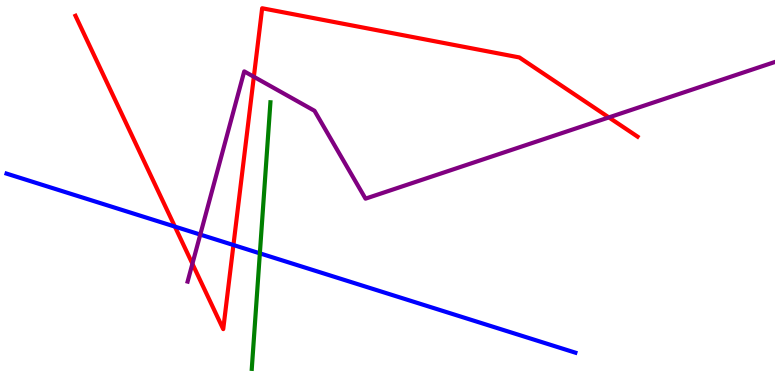[{'lines': ['blue', 'red'], 'intersections': [{'x': 2.26, 'y': 4.11}, {'x': 3.01, 'y': 3.64}]}, {'lines': ['green', 'red'], 'intersections': []}, {'lines': ['purple', 'red'], 'intersections': [{'x': 2.48, 'y': 3.15}, {'x': 3.28, 'y': 8.01}, {'x': 7.86, 'y': 6.95}]}, {'lines': ['blue', 'green'], 'intersections': [{'x': 3.35, 'y': 3.42}]}, {'lines': ['blue', 'purple'], 'intersections': [{'x': 2.58, 'y': 3.91}]}, {'lines': ['green', 'purple'], 'intersections': []}]